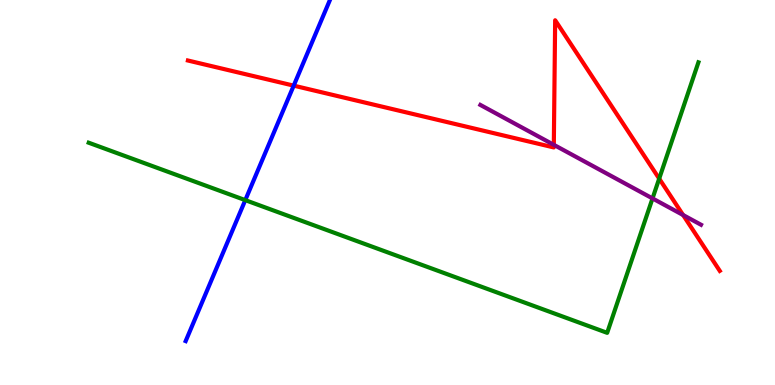[{'lines': ['blue', 'red'], 'intersections': [{'x': 3.79, 'y': 7.78}]}, {'lines': ['green', 'red'], 'intersections': [{'x': 8.51, 'y': 5.36}]}, {'lines': ['purple', 'red'], 'intersections': [{'x': 7.15, 'y': 6.24}, {'x': 8.81, 'y': 4.42}]}, {'lines': ['blue', 'green'], 'intersections': [{'x': 3.16, 'y': 4.8}]}, {'lines': ['blue', 'purple'], 'intersections': []}, {'lines': ['green', 'purple'], 'intersections': [{'x': 8.42, 'y': 4.85}]}]